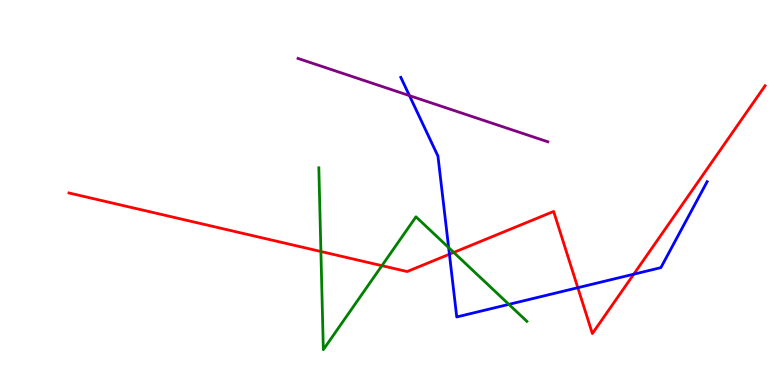[{'lines': ['blue', 'red'], 'intersections': [{'x': 5.8, 'y': 3.4}, {'x': 7.46, 'y': 2.53}, {'x': 8.18, 'y': 2.88}]}, {'lines': ['green', 'red'], 'intersections': [{'x': 4.14, 'y': 3.47}, {'x': 4.93, 'y': 3.1}, {'x': 5.86, 'y': 3.44}]}, {'lines': ['purple', 'red'], 'intersections': []}, {'lines': ['blue', 'green'], 'intersections': [{'x': 5.79, 'y': 3.57}, {'x': 6.57, 'y': 2.09}]}, {'lines': ['blue', 'purple'], 'intersections': [{'x': 5.28, 'y': 7.52}]}, {'lines': ['green', 'purple'], 'intersections': []}]